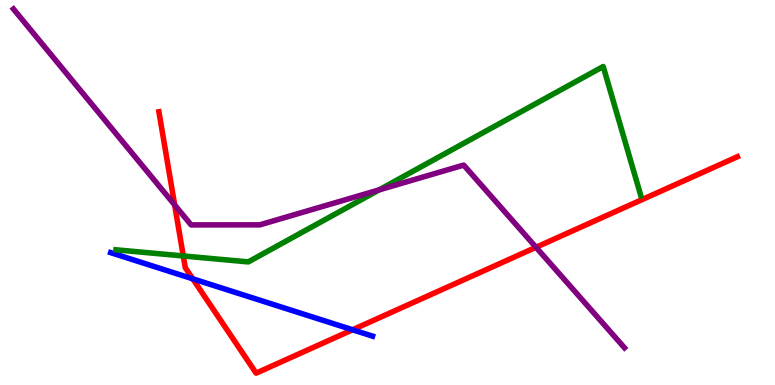[{'lines': ['blue', 'red'], 'intersections': [{'x': 2.49, 'y': 2.76}, {'x': 4.55, 'y': 1.43}]}, {'lines': ['green', 'red'], 'intersections': [{'x': 2.37, 'y': 3.35}]}, {'lines': ['purple', 'red'], 'intersections': [{'x': 2.25, 'y': 4.68}, {'x': 6.92, 'y': 3.58}]}, {'lines': ['blue', 'green'], 'intersections': []}, {'lines': ['blue', 'purple'], 'intersections': []}, {'lines': ['green', 'purple'], 'intersections': [{'x': 4.89, 'y': 5.07}]}]